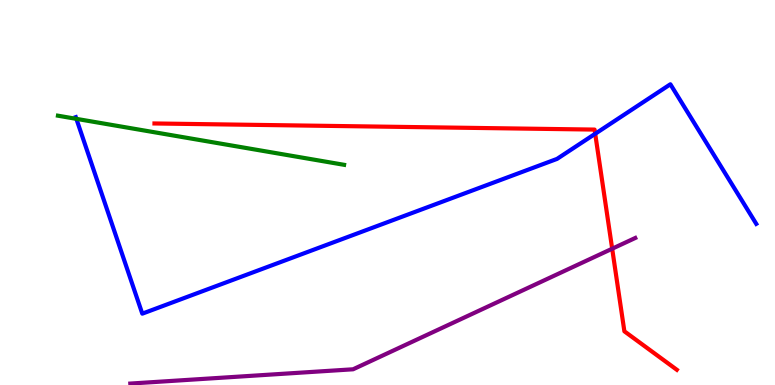[{'lines': ['blue', 'red'], 'intersections': [{'x': 7.68, 'y': 6.53}]}, {'lines': ['green', 'red'], 'intersections': []}, {'lines': ['purple', 'red'], 'intersections': [{'x': 7.9, 'y': 3.54}]}, {'lines': ['blue', 'green'], 'intersections': [{'x': 0.985, 'y': 6.91}]}, {'lines': ['blue', 'purple'], 'intersections': []}, {'lines': ['green', 'purple'], 'intersections': []}]